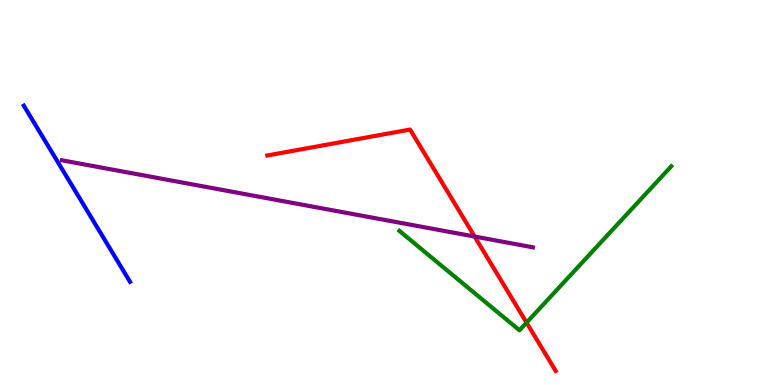[{'lines': ['blue', 'red'], 'intersections': []}, {'lines': ['green', 'red'], 'intersections': [{'x': 6.79, 'y': 1.62}]}, {'lines': ['purple', 'red'], 'intersections': [{'x': 6.12, 'y': 3.86}]}, {'lines': ['blue', 'green'], 'intersections': []}, {'lines': ['blue', 'purple'], 'intersections': []}, {'lines': ['green', 'purple'], 'intersections': []}]